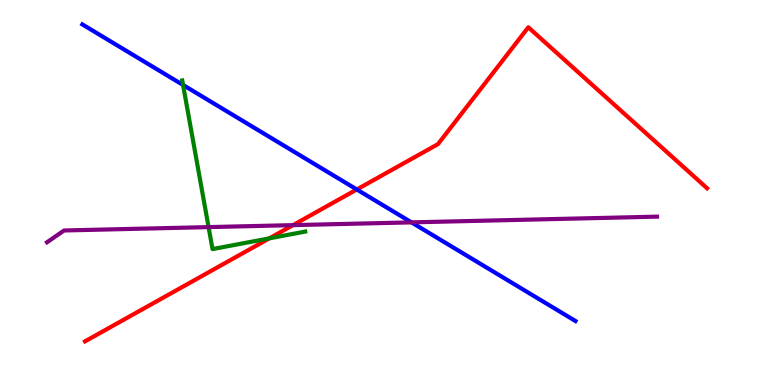[{'lines': ['blue', 'red'], 'intersections': [{'x': 4.6, 'y': 5.08}]}, {'lines': ['green', 'red'], 'intersections': [{'x': 3.48, 'y': 3.81}]}, {'lines': ['purple', 'red'], 'intersections': [{'x': 3.78, 'y': 4.15}]}, {'lines': ['blue', 'green'], 'intersections': [{'x': 2.36, 'y': 7.79}]}, {'lines': ['blue', 'purple'], 'intersections': [{'x': 5.31, 'y': 4.22}]}, {'lines': ['green', 'purple'], 'intersections': [{'x': 2.69, 'y': 4.1}]}]